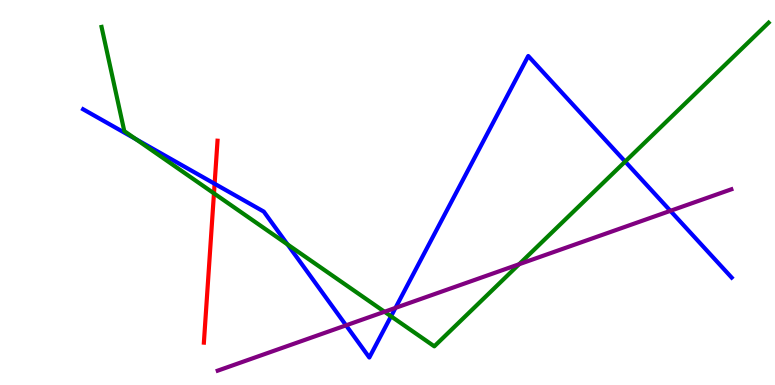[{'lines': ['blue', 'red'], 'intersections': [{'x': 2.77, 'y': 5.23}]}, {'lines': ['green', 'red'], 'intersections': [{'x': 2.76, 'y': 4.98}]}, {'lines': ['purple', 'red'], 'intersections': []}, {'lines': ['blue', 'green'], 'intersections': [{'x': 1.75, 'y': 6.39}, {'x': 3.71, 'y': 3.65}, {'x': 5.05, 'y': 1.78}, {'x': 8.07, 'y': 5.8}]}, {'lines': ['blue', 'purple'], 'intersections': [{'x': 4.47, 'y': 1.55}, {'x': 5.1, 'y': 2.0}, {'x': 8.65, 'y': 4.52}]}, {'lines': ['green', 'purple'], 'intersections': [{'x': 4.96, 'y': 1.9}, {'x': 6.7, 'y': 3.14}]}]